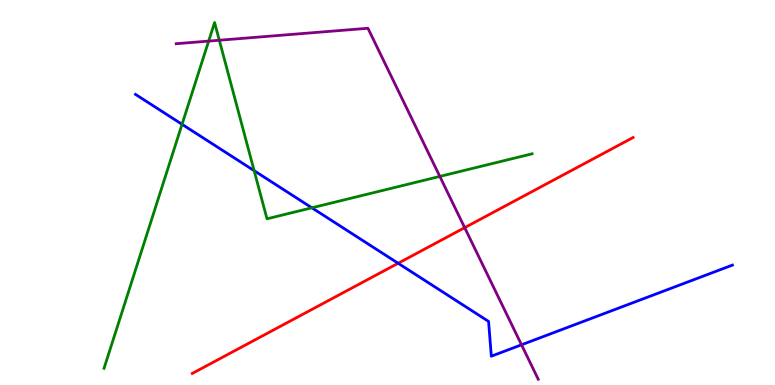[{'lines': ['blue', 'red'], 'intersections': [{'x': 5.14, 'y': 3.16}]}, {'lines': ['green', 'red'], 'intersections': []}, {'lines': ['purple', 'red'], 'intersections': [{'x': 6.0, 'y': 4.09}]}, {'lines': ['blue', 'green'], 'intersections': [{'x': 2.35, 'y': 6.77}, {'x': 3.28, 'y': 5.57}, {'x': 4.02, 'y': 4.6}]}, {'lines': ['blue', 'purple'], 'intersections': [{'x': 6.73, 'y': 1.04}]}, {'lines': ['green', 'purple'], 'intersections': [{'x': 2.69, 'y': 8.93}, {'x': 2.83, 'y': 8.95}, {'x': 5.68, 'y': 5.42}]}]